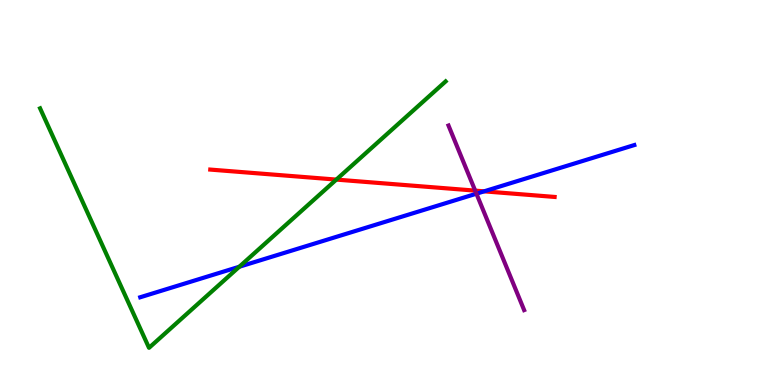[{'lines': ['blue', 'red'], 'intersections': [{'x': 6.25, 'y': 5.03}]}, {'lines': ['green', 'red'], 'intersections': [{'x': 4.34, 'y': 5.34}]}, {'lines': ['purple', 'red'], 'intersections': [{'x': 6.13, 'y': 5.05}]}, {'lines': ['blue', 'green'], 'intersections': [{'x': 3.09, 'y': 3.07}]}, {'lines': ['blue', 'purple'], 'intersections': [{'x': 6.15, 'y': 4.97}]}, {'lines': ['green', 'purple'], 'intersections': []}]